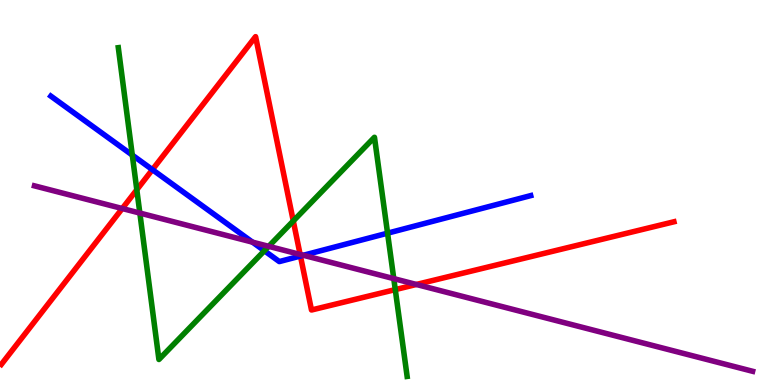[{'lines': ['blue', 'red'], 'intersections': [{'x': 1.97, 'y': 5.59}, {'x': 3.88, 'y': 3.35}]}, {'lines': ['green', 'red'], 'intersections': [{'x': 1.77, 'y': 5.07}, {'x': 3.78, 'y': 4.26}, {'x': 5.1, 'y': 2.48}]}, {'lines': ['purple', 'red'], 'intersections': [{'x': 1.58, 'y': 4.58}, {'x': 3.87, 'y': 3.39}, {'x': 5.37, 'y': 2.61}]}, {'lines': ['blue', 'green'], 'intersections': [{'x': 1.71, 'y': 5.97}, {'x': 3.41, 'y': 3.49}, {'x': 5.0, 'y': 3.94}]}, {'lines': ['blue', 'purple'], 'intersections': [{'x': 3.26, 'y': 3.71}, {'x': 3.91, 'y': 3.37}]}, {'lines': ['green', 'purple'], 'intersections': [{'x': 1.8, 'y': 4.47}, {'x': 3.47, 'y': 3.6}, {'x': 5.08, 'y': 2.76}]}]